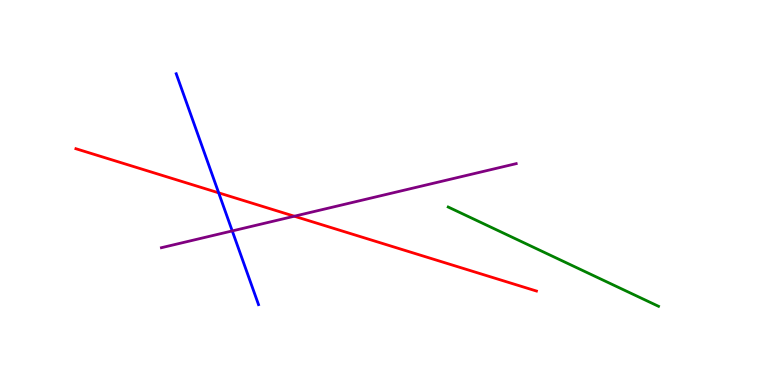[{'lines': ['blue', 'red'], 'intersections': [{'x': 2.82, 'y': 4.99}]}, {'lines': ['green', 'red'], 'intersections': []}, {'lines': ['purple', 'red'], 'intersections': [{'x': 3.8, 'y': 4.38}]}, {'lines': ['blue', 'green'], 'intersections': []}, {'lines': ['blue', 'purple'], 'intersections': [{'x': 3.0, 'y': 4.0}]}, {'lines': ['green', 'purple'], 'intersections': []}]